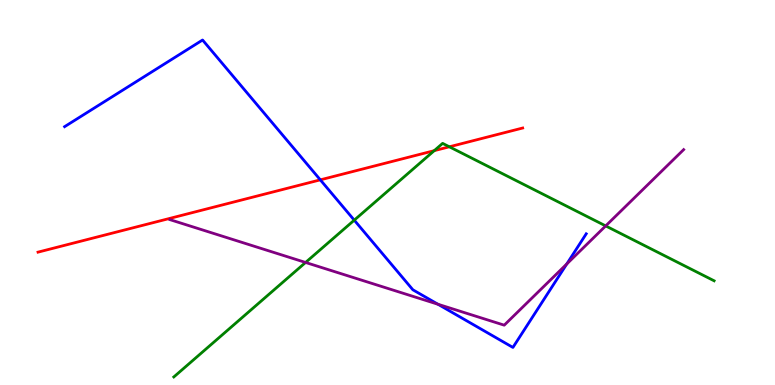[{'lines': ['blue', 'red'], 'intersections': [{'x': 4.13, 'y': 5.33}]}, {'lines': ['green', 'red'], 'intersections': [{'x': 5.6, 'y': 6.09}, {'x': 5.8, 'y': 6.19}]}, {'lines': ['purple', 'red'], 'intersections': []}, {'lines': ['blue', 'green'], 'intersections': [{'x': 4.57, 'y': 4.28}]}, {'lines': ['blue', 'purple'], 'intersections': [{'x': 5.65, 'y': 2.1}, {'x': 7.31, 'y': 3.14}]}, {'lines': ['green', 'purple'], 'intersections': [{'x': 3.94, 'y': 3.18}, {'x': 7.82, 'y': 4.13}]}]